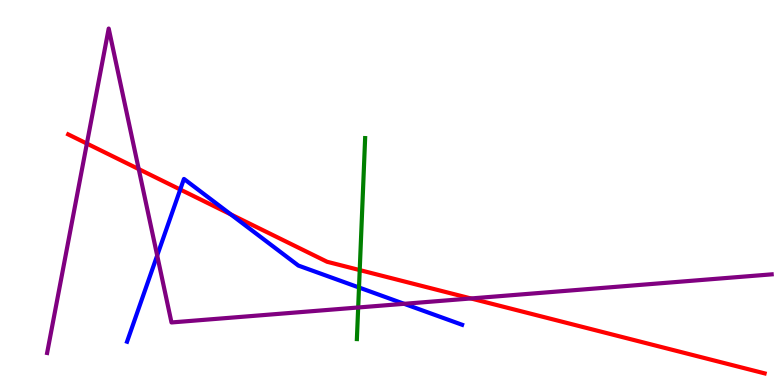[{'lines': ['blue', 'red'], 'intersections': [{'x': 2.33, 'y': 5.08}, {'x': 2.98, 'y': 4.43}]}, {'lines': ['green', 'red'], 'intersections': [{'x': 4.64, 'y': 2.98}]}, {'lines': ['purple', 'red'], 'intersections': [{'x': 1.12, 'y': 6.27}, {'x': 1.79, 'y': 5.61}, {'x': 6.08, 'y': 2.25}]}, {'lines': ['blue', 'green'], 'intersections': [{'x': 4.63, 'y': 2.53}]}, {'lines': ['blue', 'purple'], 'intersections': [{'x': 2.03, 'y': 3.36}, {'x': 5.21, 'y': 2.11}]}, {'lines': ['green', 'purple'], 'intersections': [{'x': 4.62, 'y': 2.01}]}]